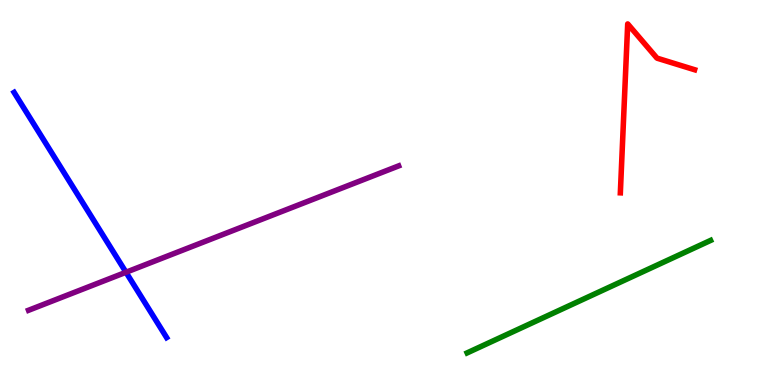[{'lines': ['blue', 'red'], 'intersections': []}, {'lines': ['green', 'red'], 'intersections': []}, {'lines': ['purple', 'red'], 'intersections': []}, {'lines': ['blue', 'green'], 'intersections': []}, {'lines': ['blue', 'purple'], 'intersections': [{'x': 1.63, 'y': 2.93}]}, {'lines': ['green', 'purple'], 'intersections': []}]